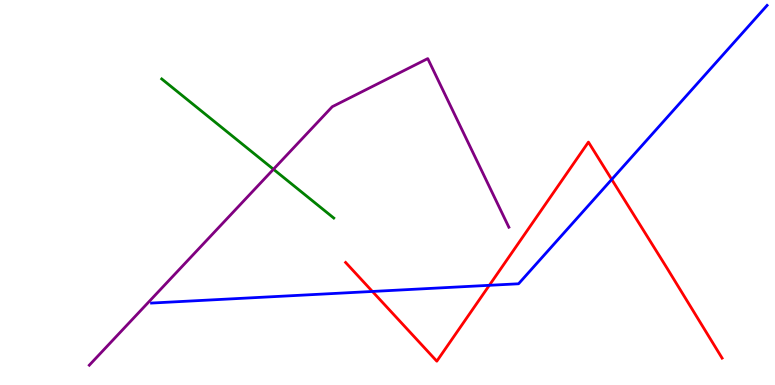[{'lines': ['blue', 'red'], 'intersections': [{'x': 4.81, 'y': 2.43}, {'x': 6.31, 'y': 2.59}, {'x': 7.89, 'y': 5.34}]}, {'lines': ['green', 'red'], 'intersections': []}, {'lines': ['purple', 'red'], 'intersections': []}, {'lines': ['blue', 'green'], 'intersections': []}, {'lines': ['blue', 'purple'], 'intersections': []}, {'lines': ['green', 'purple'], 'intersections': [{'x': 3.53, 'y': 5.6}]}]